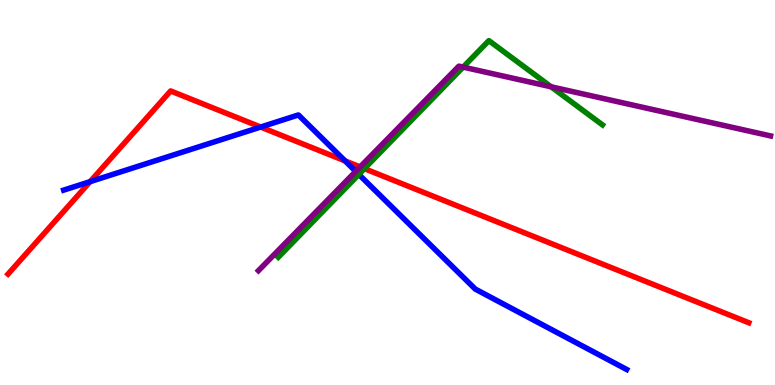[{'lines': ['blue', 'red'], 'intersections': [{'x': 1.16, 'y': 5.28}, {'x': 3.36, 'y': 6.7}, {'x': 4.45, 'y': 5.82}]}, {'lines': ['green', 'red'], 'intersections': [{'x': 4.7, 'y': 5.62}]}, {'lines': ['purple', 'red'], 'intersections': [{'x': 4.65, 'y': 5.66}]}, {'lines': ['blue', 'green'], 'intersections': [{'x': 4.63, 'y': 5.47}]}, {'lines': ['blue', 'purple'], 'intersections': [{'x': 4.59, 'y': 5.55}]}, {'lines': ['green', 'purple'], 'intersections': [{'x': 5.98, 'y': 8.26}, {'x': 7.11, 'y': 7.75}]}]